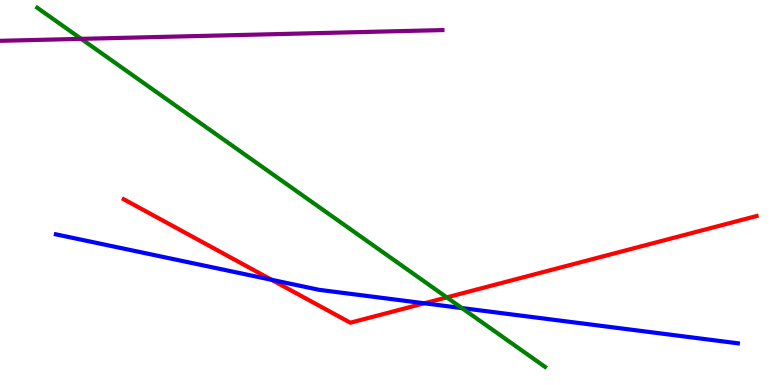[{'lines': ['blue', 'red'], 'intersections': [{'x': 3.5, 'y': 2.73}, {'x': 5.48, 'y': 2.12}]}, {'lines': ['green', 'red'], 'intersections': [{'x': 5.77, 'y': 2.28}]}, {'lines': ['purple', 'red'], 'intersections': []}, {'lines': ['blue', 'green'], 'intersections': [{'x': 5.96, 'y': 2.0}]}, {'lines': ['blue', 'purple'], 'intersections': []}, {'lines': ['green', 'purple'], 'intersections': [{'x': 1.05, 'y': 8.99}]}]